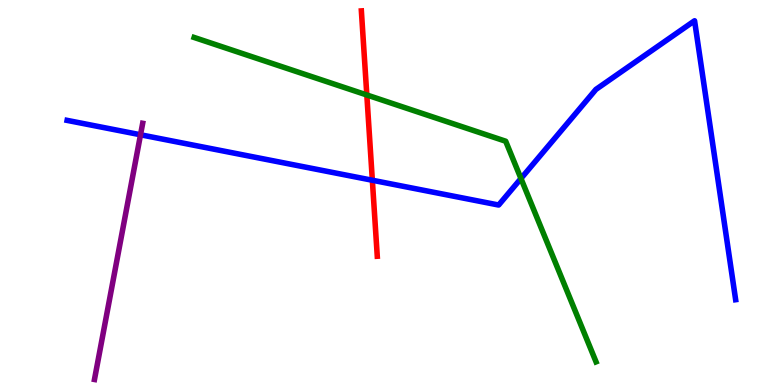[{'lines': ['blue', 'red'], 'intersections': [{'x': 4.8, 'y': 5.32}]}, {'lines': ['green', 'red'], 'intersections': [{'x': 4.73, 'y': 7.53}]}, {'lines': ['purple', 'red'], 'intersections': []}, {'lines': ['blue', 'green'], 'intersections': [{'x': 6.72, 'y': 5.36}]}, {'lines': ['blue', 'purple'], 'intersections': [{'x': 1.81, 'y': 6.5}]}, {'lines': ['green', 'purple'], 'intersections': []}]